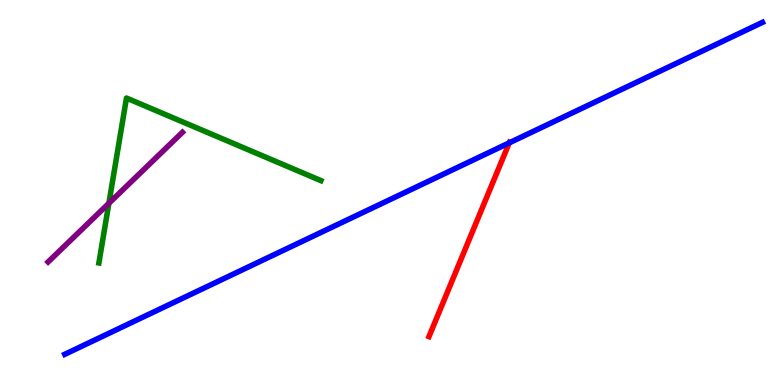[{'lines': ['blue', 'red'], 'intersections': [{'x': 6.57, 'y': 6.29}]}, {'lines': ['green', 'red'], 'intersections': []}, {'lines': ['purple', 'red'], 'intersections': []}, {'lines': ['blue', 'green'], 'intersections': []}, {'lines': ['blue', 'purple'], 'intersections': []}, {'lines': ['green', 'purple'], 'intersections': [{'x': 1.4, 'y': 4.72}]}]